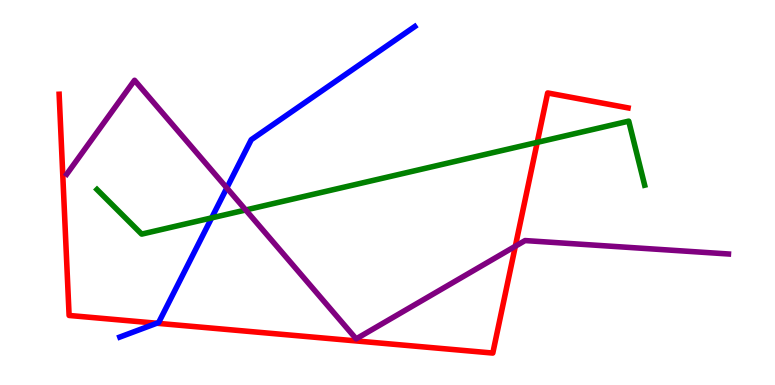[{'lines': ['blue', 'red'], 'intersections': [{'x': 2.02, 'y': 1.6}]}, {'lines': ['green', 'red'], 'intersections': [{'x': 6.93, 'y': 6.3}]}, {'lines': ['purple', 'red'], 'intersections': [{'x': 6.65, 'y': 3.6}]}, {'lines': ['blue', 'green'], 'intersections': [{'x': 2.73, 'y': 4.34}]}, {'lines': ['blue', 'purple'], 'intersections': [{'x': 2.93, 'y': 5.12}]}, {'lines': ['green', 'purple'], 'intersections': [{'x': 3.17, 'y': 4.55}]}]